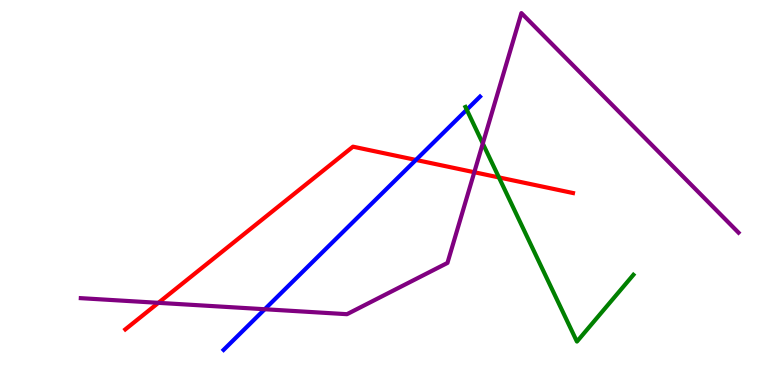[{'lines': ['blue', 'red'], 'intersections': [{'x': 5.37, 'y': 5.85}]}, {'lines': ['green', 'red'], 'intersections': [{'x': 6.44, 'y': 5.39}]}, {'lines': ['purple', 'red'], 'intersections': [{'x': 2.04, 'y': 2.13}, {'x': 6.12, 'y': 5.53}]}, {'lines': ['blue', 'green'], 'intersections': [{'x': 6.02, 'y': 7.15}]}, {'lines': ['blue', 'purple'], 'intersections': [{'x': 3.42, 'y': 1.97}]}, {'lines': ['green', 'purple'], 'intersections': [{'x': 6.23, 'y': 6.27}]}]